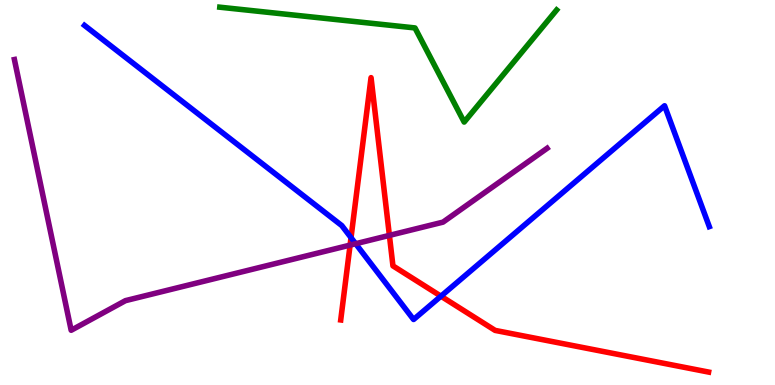[{'lines': ['blue', 'red'], 'intersections': [{'x': 4.53, 'y': 3.83}, {'x': 5.69, 'y': 2.31}]}, {'lines': ['green', 'red'], 'intersections': []}, {'lines': ['purple', 'red'], 'intersections': [{'x': 4.52, 'y': 3.63}, {'x': 5.02, 'y': 3.89}]}, {'lines': ['blue', 'green'], 'intersections': []}, {'lines': ['blue', 'purple'], 'intersections': [{'x': 4.59, 'y': 3.67}]}, {'lines': ['green', 'purple'], 'intersections': []}]